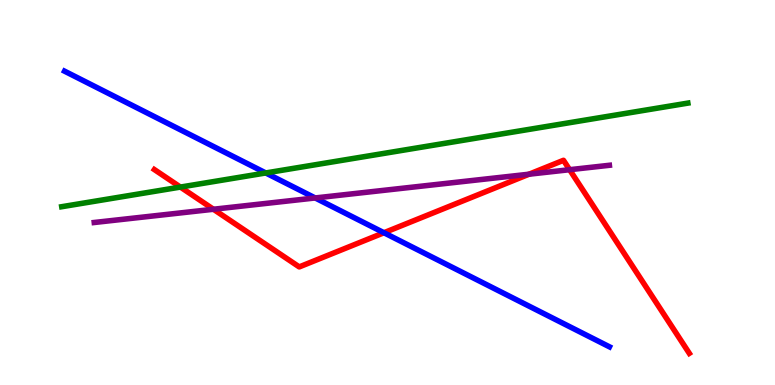[{'lines': ['blue', 'red'], 'intersections': [{'x': 4.95, 'y': 3.95}]}, {'lines': ['green', 'red'], 'intersections': [{'x': 2.33, 'y': 5.14}]}, {'lines': ['purple', 'red'], 'intersections': [{'x': 2.75, 'y': 4.56}, {'x': 6.83, 'y': 5.48}, {'x': 7.35, 'y': 5.59}]}, {'lines': ['blue', 'green'], 'intersections': [{'x': 3.43, 'y': 5.51}]}, {'lines': ['blue', 'purple'], 'intersections': [{'x': 4.07, 'y': 4.86}]}, {'lines': ['green', 'purple'], 'intersections': []}]